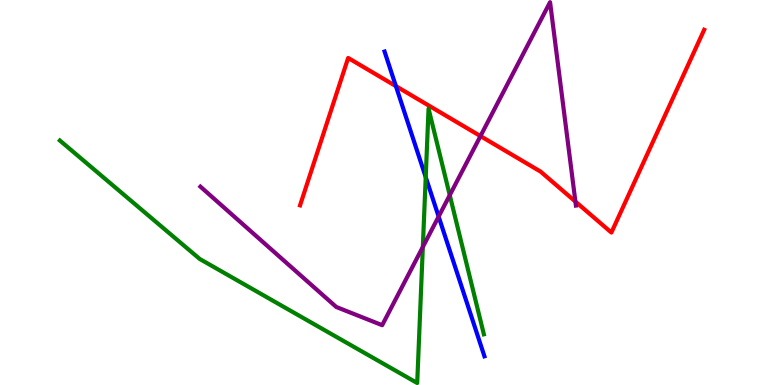[{'lines': ['blue', 'red'], 'intersections': [{'x': 5.11, 'y': 7.76}]}, {'lines': ['green', 'red'], 'intersections': []}, {'lines': ['purple', 'red'], 'intersections': [{'x': 6.2, 'y': 6.47}, {'x': 7.42, 'y': 4.76}]}, {'lines': ['blue', 'green'], 'intersections': [{'x': 5.49, 'y': 5.4}]}, {'lines': ['blue', 'purple'], 'intersections': [{'x': 5.66, 'y': 4.38}]}, {'lines': ['green', 'purple'], 'intersections': [{'x': 5.46, 'y': 3.59}, {'x': 5.8, 'y': 4.93}]}]